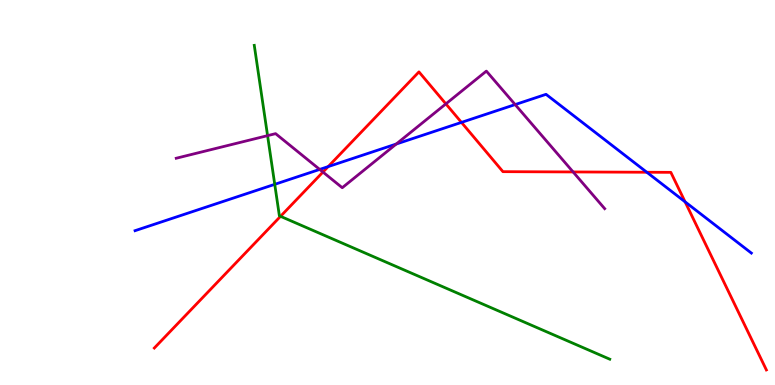[{'lines': ['blue', 'red'], 'intersections': [{'x': 4.23, 'y': 5.67}, {'x': 5.95, 'y': 6.82}, {'x': 8.35, 'y': 5.53}, {'x': 8.84, 'y': 4.76}]}, {'lines': ['green', 'red'], 'intersections': [{'x': 3.62, 'y': 4.38}]}, {'lines': ['purple', 'red'], 'intersections': [{'x': 4.17, 'y': 5.53}, {'x': 5.75, 'y': 7.3}, {'x': 7.39, 'y': 5.53}]}, {'lines': ['blue', 'green'], 'intersections': [{'x': 3.55, 'y': 5.21}]}, {'lines': ['blue', 'purple'], 'intersections': [{'x': 4.13, 'y': 5.6}, {'x': 5.11, 'y': 6.26}, {'x': 6.65, 'y': 7.28}]}, {'lines': ['green', 'purple'], 'intersections': [{'x': 3.45, 'y': 6.48}]}]